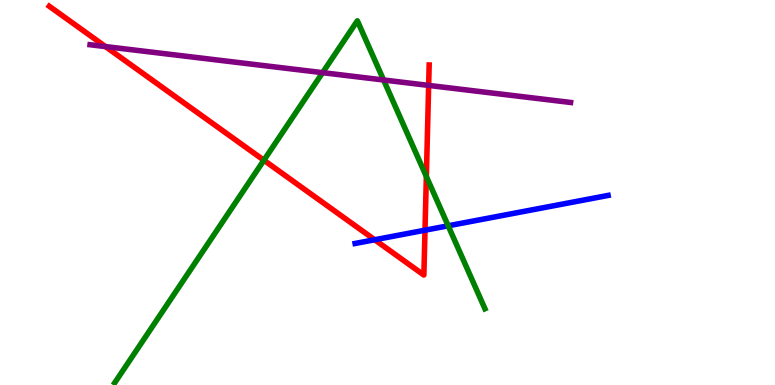[{'lines': ['blue', 'red'], 'intersections': [{'x': 4.83, 'y': 3.77}, {'x': 5.48, 'y': 4.02}]}, {'lines': ['green', 'red'], 'intersections': [{'x': 3.41, 'y': 5.84}, {'x': 5.5, 'y': 5.41}]}, {'lines': ['purple', 'red'], 'intersections': [{'x': 1.36, 'y': 8.79}, {'x': 5.53, 'y': 7.78}]}, {'lines': ['blue', 'green'], 'intersections': [{'x': 5.78, 'y': 4.14}]}, {'lines': ['blue', 'purple'], 'intersections': []}, {'lines': ['green', 'purple'], 'intersections': [{'x': 4.16, 'y': 8.11}, {'x': 4.95, 'y': 7.92}]}]